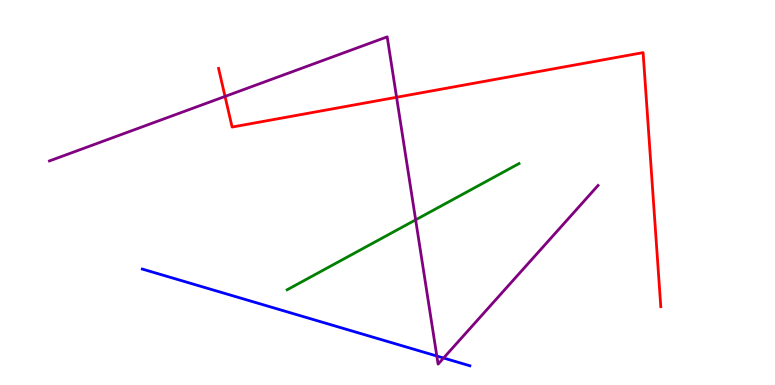[{'lines': ['blue', 'red'], 'intersections': []}, {'lines': ['green', 'red'], 'intersections': []}, {'lines': ['purple', 'red'], 'intersections': [{'x': 2.9, 'y': 7.5}, {'x': 5.12, 'y': 7.47}]}, {'lines': ['blue', 'green'], 'intersections': []}, {'lines': ['blue', 'purple'], 'intersections': [{'x': 5.64, 'y': 0.753}, {'x': 5.72, 'y': 0.701}]}, {'lines': ['green', 'purple'], 'intersections': [{'x': 5.36, 'y': 4.29}]}]